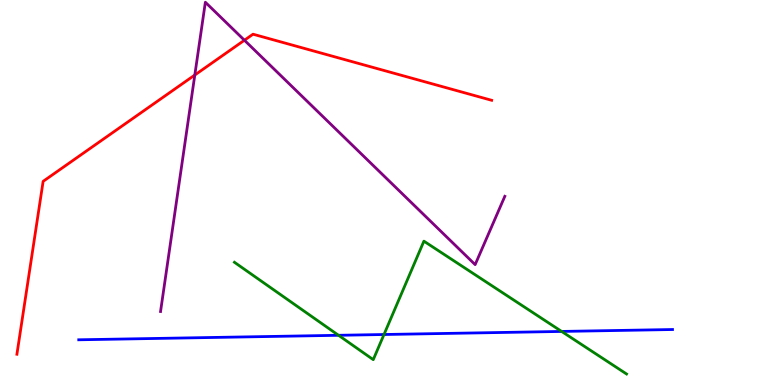[{'lines': ['blue', 'red'], 'intersections': []}, {'lines': ['green', 'red'], 'intersections': []}, {'lines': ['purple', 'red'], 'intersections': [{'x': 2.51, 'y': 8.05}, {'x': 3.15, 'y': 8.95}]}, {'lines': ['blue', 'green'], 'intersections': [{'x': 4.37, 'y': 1.29}, {'x': 4.95, 'y': 1.31}, {'x': 7.25, 'y': 1.39}]}, {'lines': ['blue', 'purple'], 'intersections': []}, {'lines': ['green', 'purple'], 'intersections': []}]